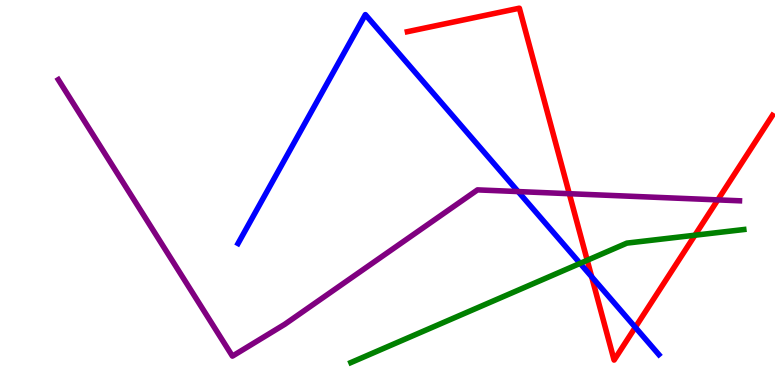[{'lines': ['blue', 'red'], 'intersections': [{'x': 7.63, 'y': 2.81}, {'x': 8.2, 'y': 1.5}]}, {'lines': ['green', 'red'], 'intersections': [{'x': 7.58, 'y': 3.24}, {'x': 8.97, 'y': 3.89}]}, {'lines': ['purple', 'red'], 'intersections': [{'x': 7.35, 'y': 4.97}, {'x': 9.26, 'y': 4.81}]}, {'lines': ['blue', 'green'], 'intersections': [{'x': 7.49, 'y': 3.16}]}, {'lines': ['blue', 'purple'], 'intersections': [{'x': 6.69, 'y': 5.02}]}, {'lines': ['green', 'purple'], 'intersections': []}]